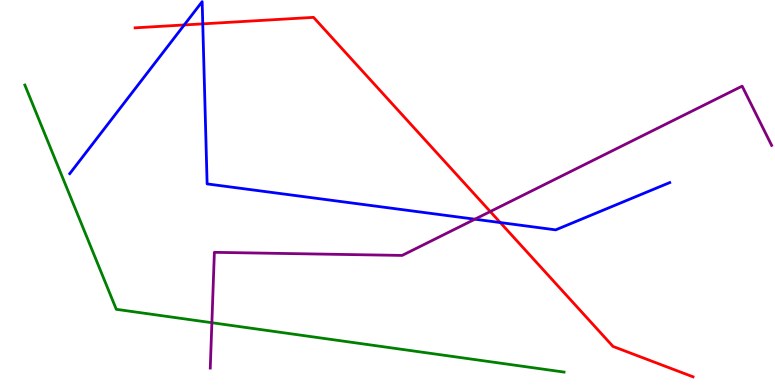[{'lines': ['blue', 'red'], 'intersections': [{'x': 2.38, 'y': 9.35}, {'x': 2.62, 'y': 9.38}, {'x': 6.46, 'y': 4.22}]}, {'lines': ['green', 'red'], 'intersections': []}, {'lines': ['purple', 'red'], 'intersections': [{'x': 6.33, 'y': 4.51}]}, {'lines': ['blue', 'green'], 'intersections': []}, {'lines': ['blue', 'purple'], 'intersections': [{'x': 6.13, 'y': 4.31}]}, {'lines': ['green', 'purple'], 'intersections': [{'x': 2.73, 'y': 1.62}]}]